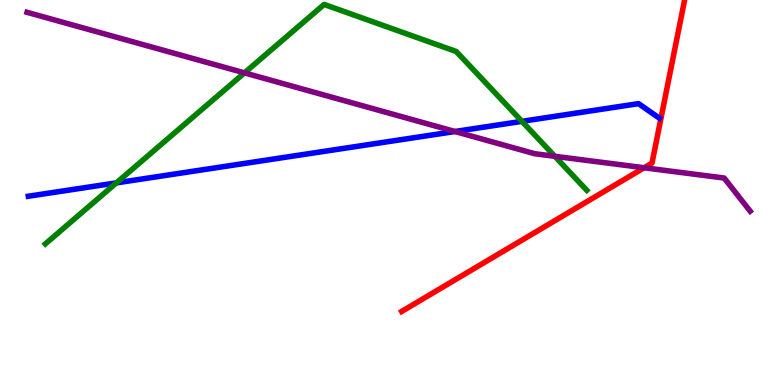[{'lines': ['blue', 'red'], 'intersections': []}, {'lines': ['green', 'red'], 'intersections': []}, {'lines': ['purple', 'red'], 'intersections': [{'x': 8.31, 'y': 5.64}]}, {'lines': ['blue', 'green'], 'intersections': [{'x': 1.5, 'y': 5.25}, {'x': 6.73, 'y': 6.85}]}, {'lines': ['blue', 'purple'], 'intersections': [{'x': 5.87, 'y': 6.58}]}, {'lines': ['green', 'purple'], 'intersections': [{'x': 3.15, 'y': 8.11}, {'x': 7.16, 'y': 5.94}]}]